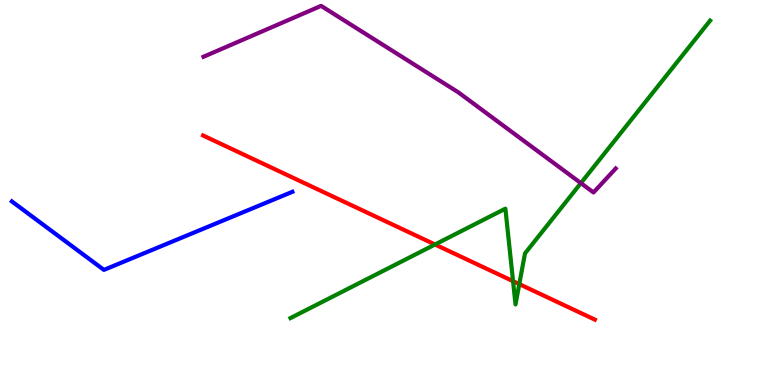[{'lines': ['blue', 'red'], 'intersections': []}, {'lines': ['green', 'red'], 'intersections': [{'x': 5.61, 'y': 3.65}, {'x': 6.62, 'y': 2.7}, {'x': 6.7, 'y': 2.62}]}, {'lines': ['purple', 'red'], 'intersections': []}, {'lines': ['blue', 'green'], 'intersections': []}, {'lines': ['blue', 'purple'], 'intersections': []}, {'lines': ['green', 'purple'], 'intersections': [{'x': 7.5, 'y': 5.24}]}]